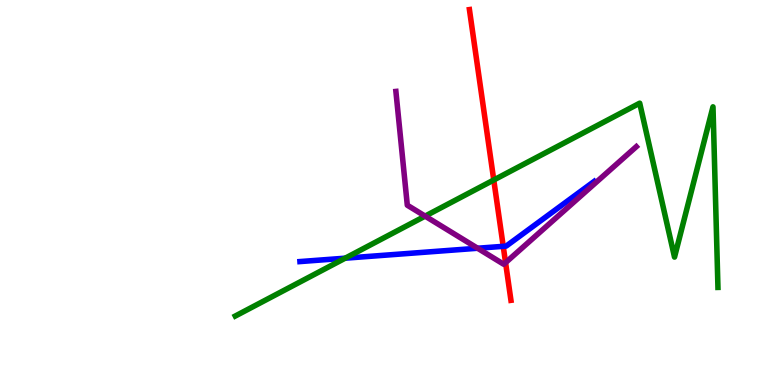[{'lines': ['blue', 'red'], 'intersections': [{'x': 6.49, 'y': 3.6}]}, {'lines': ['green', 'red'], 'intersections': [{'x': 6.37, 'y': 5.32}]}, {'lines': ['purple', 'red'], 'intersections': [{'x': 6.52, 'y': 3.18}]}, {'lines': ['blue', 'green'], 'intersections': [{'x': 4.45, 'y': 3.29}]}, {'lines': ['blue', 'purple'], 'intersections': [{'x': 6.16, 'y': 3.55}]}, {'lines': ['green', 'purple'], 'intersections': [{'x': 5.49, 'y': 4.39}]}]